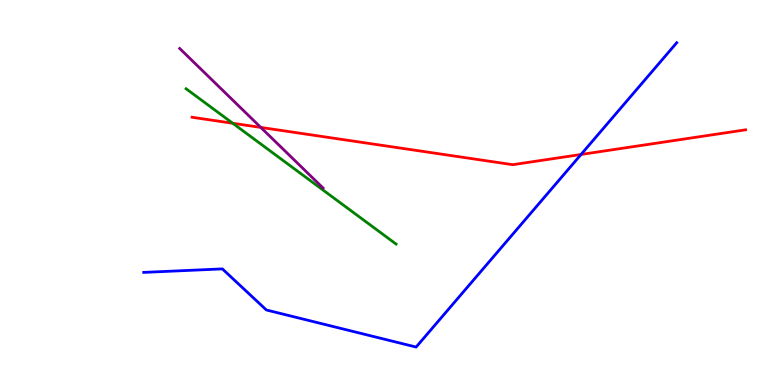[{'lines': ['blue', 'red'], 'intersections': [{'x': 7.5, 'y': 5.99}]}, {'lines': ['green', 'red'], 'intersections': [{'x': 3.0, 'y': 6.8}]}, {'lines': ['purple', 'red'], 'intersections': [{'x': 3.37, 'y': 6.69}]}, {'lines': ['blue', 'green'], 'intersections': []}, {'lines': ['blue', 'purple'], 'intersections': []}, {'lines': ['green', 'purple'], 'intersections': []}]